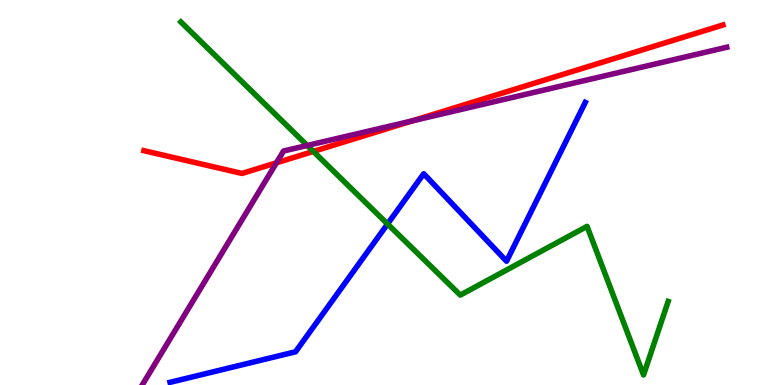[{'lines': ['blue', 'red'], 'intersections': []}, {'lines': ['green', 'red'], 'intersections': [{'x': 4.04, 'y': 6.07}]}, {'lines': ['purple', 'red'], 'intersections': [{'x': 3.57, 'y': 5.77}, {'x': 5.32, 'y': 6.86}]}, {'lines': ['blue', 'green'], 'intersections': [{'x': 5.0, 'y': 4.18}]}, {'lines': ['blue', 'purple'], 'intersections': []}, {'lines': ['green', 'purple'], 'intersections': [{'x': 3.96, 'y': 6.22}]}]